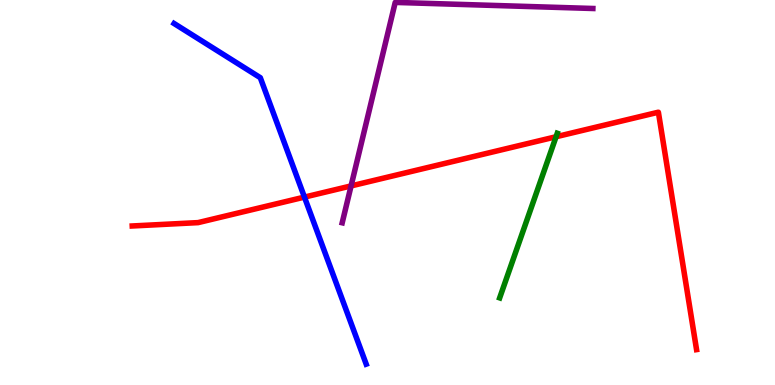[{'lines': ['blue', 'red'], 'intersections': [{'x': 3.93, 'y': 4.88}]}, {'lines': ['green', 'red'], 'intersections': [{'x': 7.17, 'y': 6.45}]}, {'lines': ['purple', 'red'], 'intersections': [{'x': 4.53, 'y': 5.17}]}, {'lines': ['blue', 'green'], 'intersections': []}, {'lines': ['blue', 'purple'], 'intersections': []}, {'lines': ['green', 'purple'], 'intersections': []}]